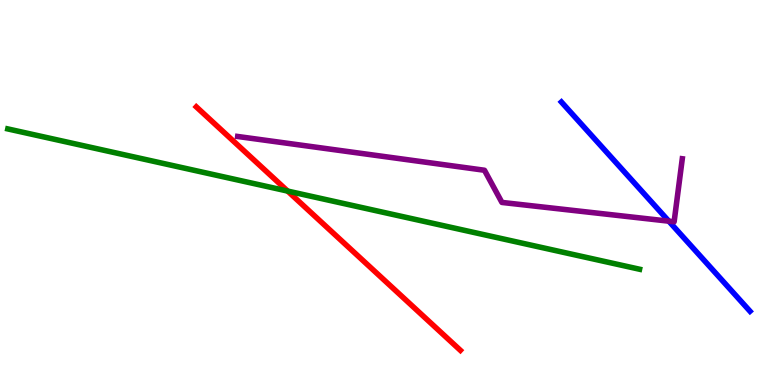[{'lines': ['blue', 'red'], 'intersections': []}, {'lines': ['green', 'red'], 'intersections': [{'x': 3.71, 'y': 5.04}]}, {'lines': ['purple', 'red'], 'intersections': []}, {'lines': ['blue', 'green'], 'intersections': []}, {'lines': ['blue', 'purple'], 'intersections': [{'x': 8.63, 'y': 4.26}]}, {'lines': ['green', 'purple'], 'intersections': []}]